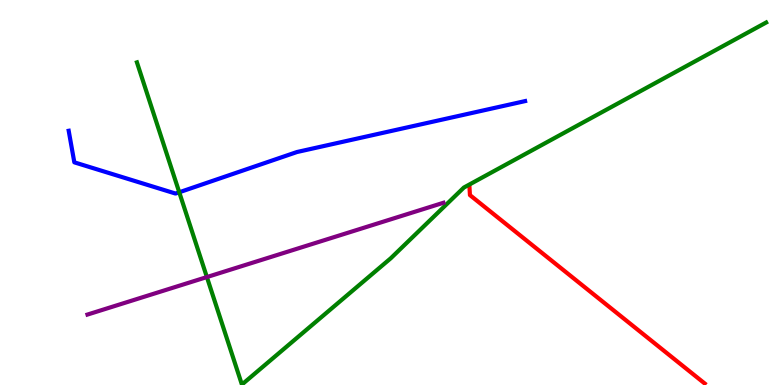[{'lines': ['blue', 'red'], 'intersections': []}, {'lines': ['green', 'red'], 'intersections': []}, {'lines': ['purple', 'red'], 'intersections': []}, {'lines': ['blue', 'green'], 'intersections': [{'x': 2.31, 'y': 5.01}]}, {'lines': ['blue', 'purple'], 'intersections': []}, {'lines': ['green', 'purple'], 'intersections': [{'x': 2.67, 'y': 2.8}]}]